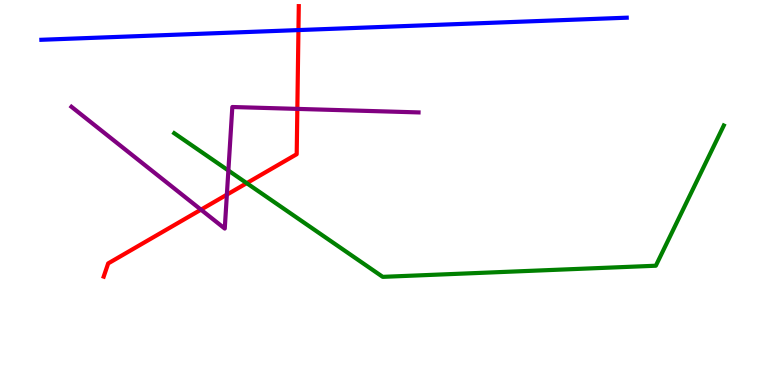[{'lines': ['blue', 'red'], 'intersections': [{'x': 3.85, 'y': 9.22}]}, {'lines': ['green', 'red'], 'intersections': [{'x': 3.18, 'y': 5.24}]}, {'lines': ['purple', 'red'], 'intersections': [{'x': 2.59, 'y': 4.55}, {'x': 2.93, 'y': 4.94}, {'x': 3.84, 'y': 7.17}]}, {'lines': ['blue', 'green'], 'intersections': []}, {'lines': ['blue', 'purple'], 'intersections': []}, {'lines': ['green', 'purple'], 'intersections': [{'x': 2.95, 'y': 5.57}]}]